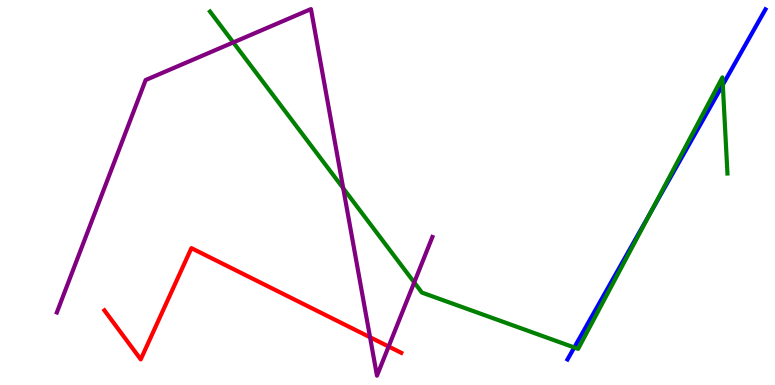[{'lines': ['blue', 'red'], 'intersections': []}, {'lines': ['green', 'red'], 'intersections': []}, {'lines': ['purple', 'red'], 'intersections': [{'x': 4.77, 'y': 1.24}, {'x': 5.01, 'y': 1.0}]}, {'lines': ['blue', 'green'], 'intersections': [{'x': 7.41, 'y': 0.975}, {'x': 8.4, 'y': 4.49}, {'x': 9.33, 'y': 7.8}]}, {'lines': ['blue', 'purple'], 'intersections': []}, {'lines': ['green', 'purple'], 'intersections': [{'x': 3.01, 'y': 8.9}, {'x': 4.43, 'y': 5.11}, {'x': 5.34, 'y': 2.66}]}]